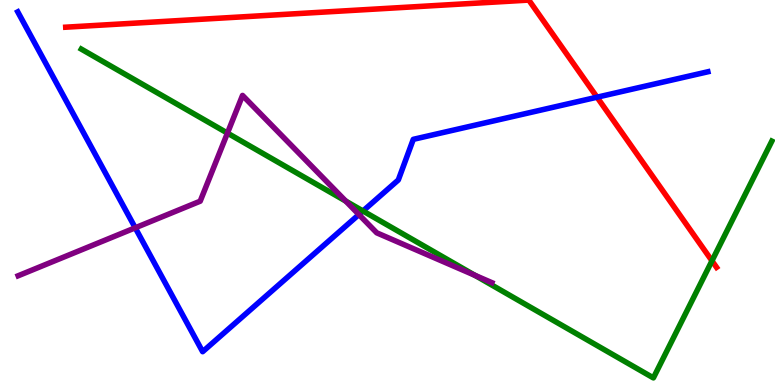[{'lines': ['blue', 'red'], 'intersections': [{'x': 7.7, 'y': 7.48}]}, {'lines': ['green', 'red'], 'intersections': [{'x': 9.19, 'y': 3.23}]}, {'lines': ['purple', 'red'], 'intersections': []}, {'lines': ['blue', 'green'], 'intersections': [{'x': 4.68, 'y': 4.52}]}, {'lines': ['blue', 'purple'], 'intersections': [{'x': 1.75, 'y': 4.08}, {'x': 4.63, 'y': 4.43}]}, {'lines': ['green', 'purple'], 'intersections': [{'x': 2.93, 'y': 6.54}, {'x': 4.46, 'y': 4.78}, {'x': 6.13, 'y': 2.85}]}]